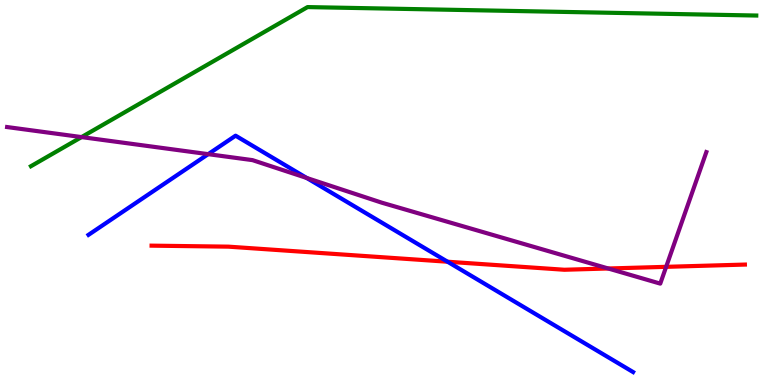[{'lines': ['blue', 'red'], 'intersections': [{'x': 5.77, 'y': 3.2}]}, {'lines': ['green', 'red'], 'intersections': []}, {'lines': ['purple', 'red'], 'intersections': [{'x': 7.85, 'y': 3.03}, {'x': 8.6, 'y': 3.07}]}, {'lines': ['blue', 'green'], 'intersections': []}, {'lines': ['blue', 'purple'], 'intersections': [{'x': 2.69, 'y': 6.0}, {'x': 3.96, 'y': 5.38}]}, {'lines': ['green', 'purple'], 'intersections': [{'x': 1.05, 'y': 6.44}]}]